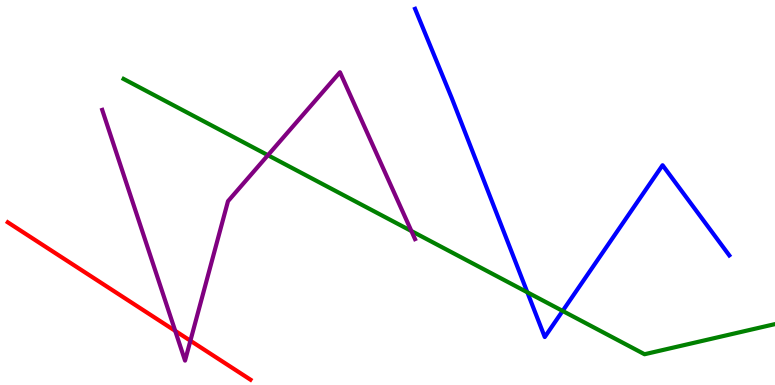[{'lines': ['blue', 'red'], 'intersections': []}, {'lines': ['green', 'red'], 'intersections': []}, {'lines': ['purple', 'red'], 'intersections': [{'x': 2.26, 'y': 1.41}, {'x': 2.46, 'y': 1.15}]}, {'lines': ['blue', 'green'], 'intersections': [{'x': 6.8, 'y': 2.41}, {'x': 7.26, 'y': 1.92}]}, {'lines': ['blue', 'purple'], 'intersections': []}, {'lines': ['green', 'purple'], 'intersections': [{'x': 3.46, 'y': 5.97}, {'x': 5.31, 'y': 4.0}]}]